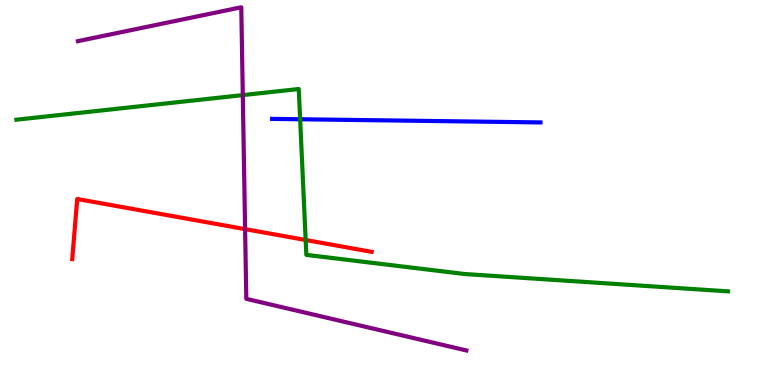[{'lines': ['blue', 'red'], 'intersections': []}, {'lines': ['green', 'red'], 'intersections': [{'x': 3.94, 'y': 3.77}]}, {'lines': ['purple', 'red'], 'intersections': [{'x': 3.16, 'y': 4.05}]}, {'lines': ['blue', 'green'], 'intersections': [{'x': 3.87, 'y': 6.9}]}, {'lines': ['blue', 'purple'], 'intersections': []}, {'lines': ['green', 'purple'], 'intersections': [{'x': 3.13, 'y': 7.53}]}]